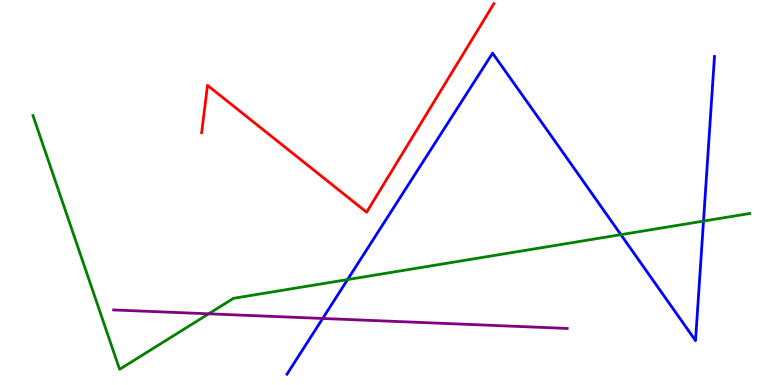[{'lines': ['blue', 'red'], 'intersections': []}, {'lines': ['green', 'red'], 'intersections': []}, {'lines': ['purple', 'red'], 'intersections': []}, {'lines': ['blue', 'green'], 'intersections': [{'x': 4.49, 'y': 2.74}, {'x': 8.01, 'y': 3.9}, {'x': 9.08, 'y': 4.26}]}, {'lines': ['blue', 'purple'], 'intersections': [{'x': 4.16, 'y': 1.73}]}, {'lines': ['green', 'purple'], 'intersections': [{'x': 2.69, 'y': 1.85}]}]